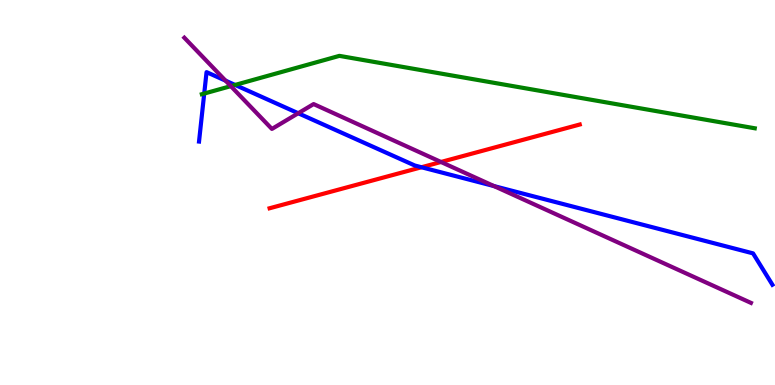[{'lines': ['blue', 'red'], 'intersections': [{'x': 5.44, 'y': 5.66}]}, {'lines': ['green', 'red'], 'intersections': []}, {'lines': ['purple', 'red'], 'intersections': [{'x': 5.69, 'y': 5.79}]}, {'lines': ['blue', 'green'], 'intersections': [{'x': 2.64, 'y': 7.57}, {'x': 3.03, 'y': 7.79}]}, {'lines': ['blue', 'purple'], 'intersections': [{'x': 2.91, 'y': 7.9}, {'x': 3.85, 'y': 7.06}, {'x': 6.37, 'y': 5.17}]}, {'lines': ['green', 'purple'], 'intersections': [{'x': 2.98, 'y': 7.76}]}]